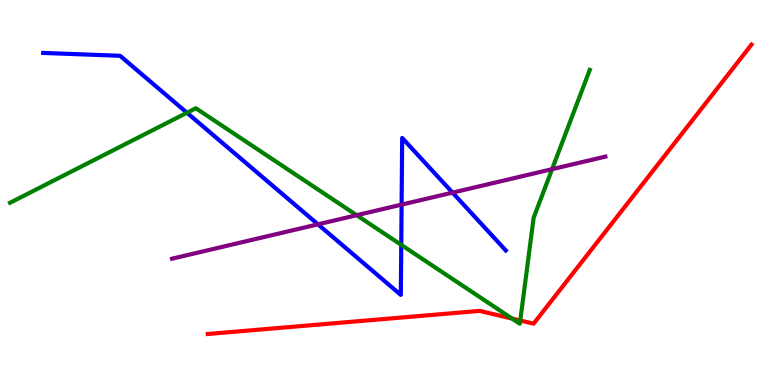[{'lines': ['blue', 'red'], 'intersections': []}, {'lines': ['green', 'red'], 'intersections': [{'x': 6.61, 'y': 1.73}, {'x': 6.71, 'y': 1.68}]}, {'lines': ['purple', 'red'], 'intersections': []}, {'lines': ['blue', 'green'], 'intersections': [{'x': 2.41, 'y': 7.07}, {'x': 5.18, 'y': 3.64}]}, {'lines': ['blue', 'purple'], 'intersections': [{'x': 4.1, 'y': 4.17}, {'x': 5.18, 'y': 4.69}, {'x': 5.84, 'y': 5.0}]}, {'lines': ['green', 'purple'], 'intersections': [{'x': 4.6, 'y': 4.41}, {'x': 7.12, 'y': 5.61}]}]